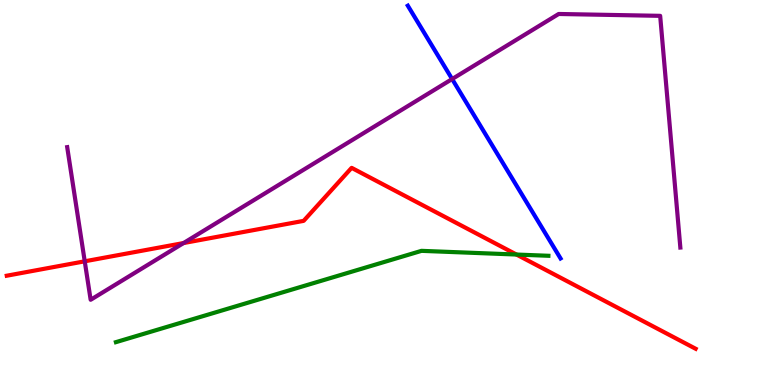[{'lines': ['blue', 'red'], 'intersections': []}, {'lines': ['green', 'red'], 'intersections': [{'x': 6.66, 'y': 3.39}]}, {'lines': ['purple', 'red'], 'intersections': [{'x': 1.09, 'y': 3.21}, {'x': 2.37, 'y': 3.69}]}, {'lines': ['blue', 'green'], 'intersections': []}, {'lines': ['blue', 'purple'], 'intersections': [{'x': 5.83, 'y': 7.95}]}, {'lines': ['green', 'purple'], 'intersections': []}]